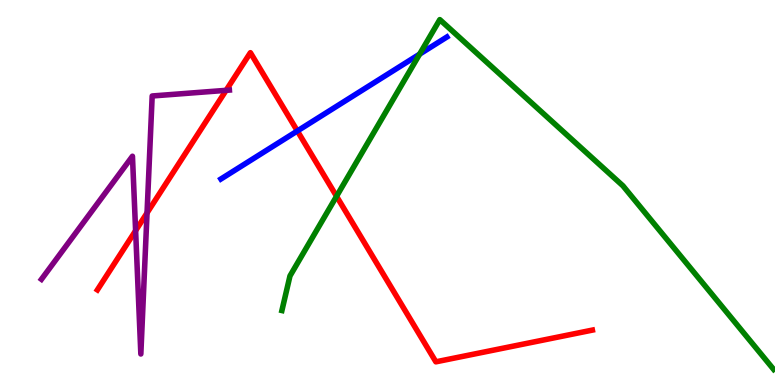[{'lines': ['blue', 'red'], 'intersections': [{'x': 3.84, 'y': 6.6}]}, {'lines': ['green', 'red'], 'intersections': [{'x': 4.34, 'y': 4.9}]}, {'lines': ['purple', 'red'], 'intersections': [{'x': 1.75, 'y': 4.01}, {'x': 1.9, 'y': 4.47}, {'x': 2.92, 'y': 7.65}]}, {'lines': ['blue', 'green'], 'intersections': [{'x': 5.41, 'y': 8.59}]}, {'lines': ['blue', 'purple'], 'intersections': []}, {'lines': ['green', 'purple'], 'intersections': []}]